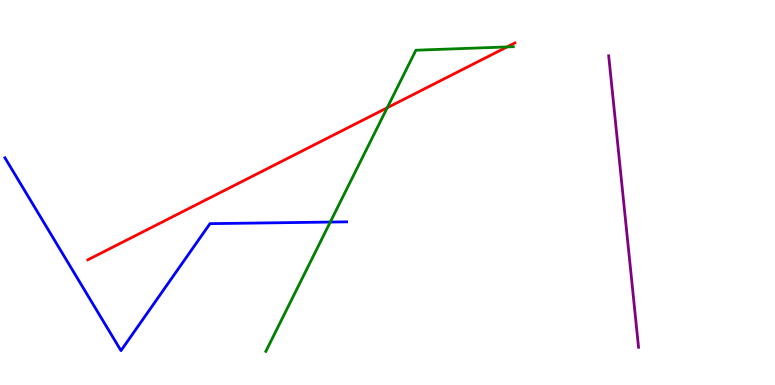[{'lines': ['blue', 'red'], 'intersections': []}, {'lines': ['green', 'red'], 'intersections': [{'x': 5.0, 'y': 7.2}, {'x': 6.54, 'y': 8.78}]}, {'lines': ['purple', 'red'], 'intersections': []}, {'lines': ['blue', 'green'], 'intersections': [{'x': 4.26, 'y': 4.23}]}, {'lines': ['blue', 'purple'], 'intersections': []}, {'lines': ['green', 'purple'], 'intersections': []}]